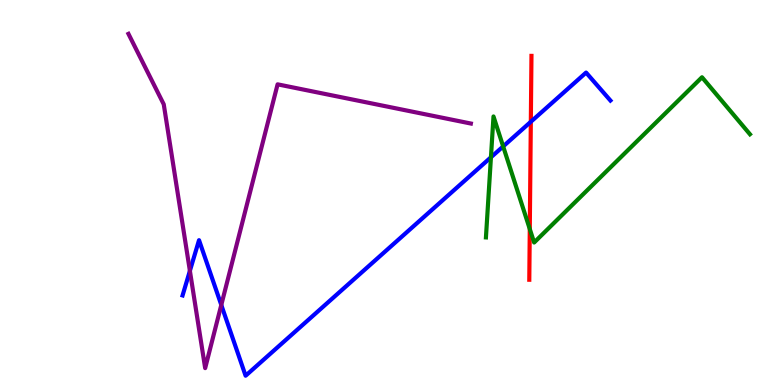[{'lines': ['blue', 'red'], 'intersections': [{'x': 6.85, 'y': 6.84}]}, {'lines': ['green', 'red'], 'intersections': [{'x': 6.84, 'y': 4.05}]}, {'lines': ['purple', 'red'], 'intersections': []}, {'lines': ['blue', 'green'], 'intersections': [{'x': 6.33, 'y': 5.91}, {'x': 6.49, 'y': 6.2}]}, {'lines': ['blue', 'purple'], 'intersections': [{'x': 2.45, 'y': 2.97}, {'x': 2.86, 'y': 2.08}]}, {'lines': ['green', 'purple'], 'intersections': []}]